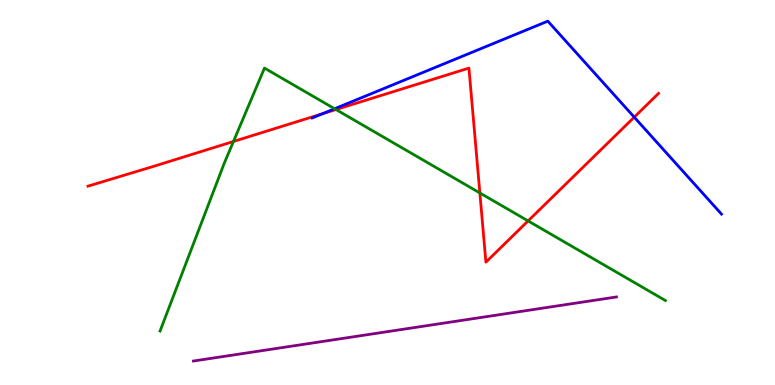[{'lines': ['blue', 'red'], 'intersections': [{'x': 4.16, 'y': 7.05}, {'x': 8.18, 'y': 6.96}]}, {'lines': ['green', 'red'], 'intersections': [{'x': 3.01, 'y': 6.33}, {'x': 4.34, 'y': 7.15}, {'x': 6.19, 'y': 4.99}, {'x': 6.81, 'y': 4.26}]}, {'lines': ['purple', 'red'], 'intersections': []}, {'lines': ['blue', 'green'], 'intersections': [{'x': 4.32, 'y': 7.18}]}, {'lines': ['blue', 'purple'], 'intersections': []}, {'lines': ['green', 'purple'], 'intersections': []}]